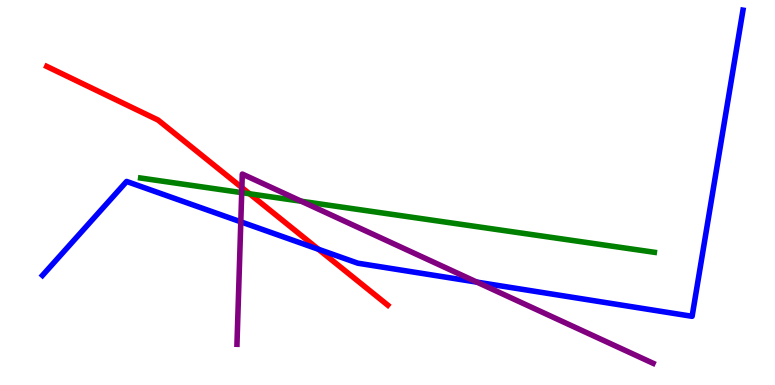[{'lines': ['blue', 'red'], 'intersections': [{'x': 4.11, 'y': 3.53}]}, {'lines': ['green', 'red'], 'intersections': [{'x': 3.22, 'y': 4.97}]}, {'lines': ['purple', 'red'], 'intersections': [{'x': 3.12, 'y': 5.13}]}, {'lines': ['blue', 'green'], 'intersections': []}, {'lines': ['blue', 'purple'], 'intersections': [{'x': 3.11, 'y': 4.24}, {'x': 6.15, 'y': 2.67}]}, {'lines': ['green', 'purple'], 'intersections': [{'x': 3.12, 'y': 5.0}, {'x': 3.89, 'y': 4.77}]}]